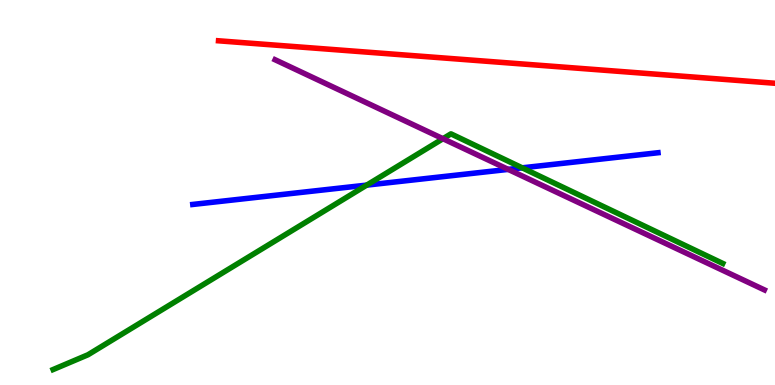[{'lines': ['blue', 'red'], 'intersections': []}, {'lines': ['green', 'red'], 'intersections': []}, {'lines': ['purple', 'red'], 'intersections': []}, {'lines': ['blue', 'green'], 'intersections': [{'x': 4.73, 'y': 5.19}, {'x': 6.74, 'y': 5.64}]}, {'lines': ['blue', 'purple'], 'intersections': [{'x': 6.56, 'y': 5.6}]}, {'lines': ['green', 'purple'], 'intersections': [{'x': 5.72, 'y': 6.4}]}]